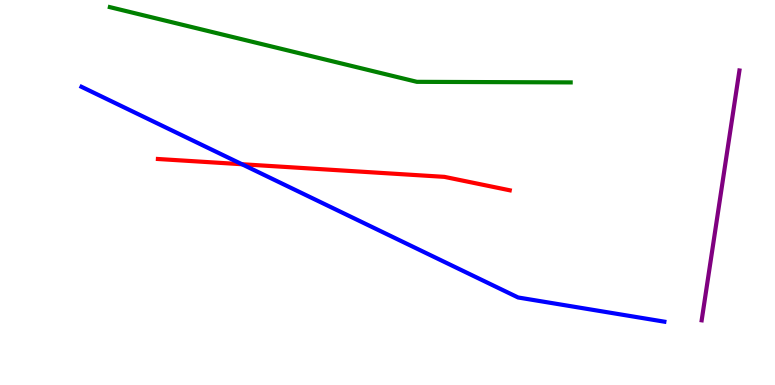[{'lines': ['blue', 'red'], 'intersections': [{'x': 3.12, 'y': 5.73}]}, {'lines': ['green', 'red'], 'intersections': []}, {'lines': ['purple', 'red'], 'intersections': []}, {'lines': ['blue', 'green'], 'intersections': []}, {'lines': ['blue', 'purple'], 'intersections': []}, {'lines': ['green', 'purple'], 'intersections': []}]